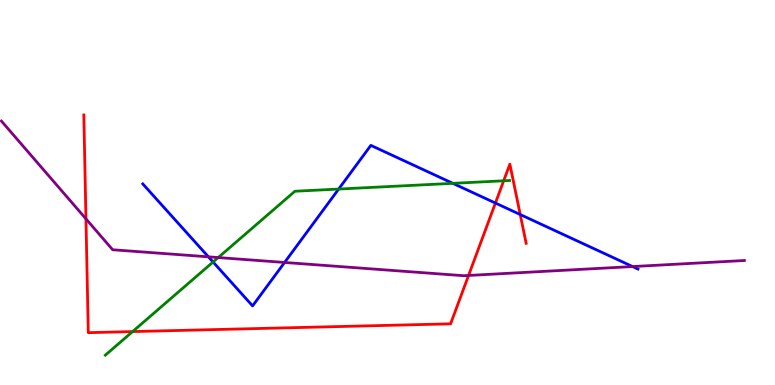[{'lines': ['blue', 'red'], 'intersections': [{'x': 6.39, 'y': 4.73}, {'x': 6.71, 'y': 4.43}]}, {'lines': ['green', 'red'], 'intersections': [{'x': 1.71, 'y': 1.39}, {'x': 6.5, 'y': 5.3}]}, {'lines': ['purple', 'red'], 'intersections': [{'x': 1.11, 'y': 4.32}, {'x': 6.05, 'y': 2.85}]}, {'lines': ['blue', 'green'], 'intersections': [{'x': 2.75, 'y': 3.19}, {'x': 4.37, 'y': 5.09}, {'x': 5.84, 'y': 5.24}]}, {'lines': ['blue', 'purple'], 'intersections': [{'x': 2.69, 'y': 3.33}, {'x': 3.67, 'y': 3.18}, {'x': 8.16, 'y': 3.08}]}, {'lines': ['green', 'purple'], 'intersections': [{'x': 2.82, 'y': 3.31}]}]